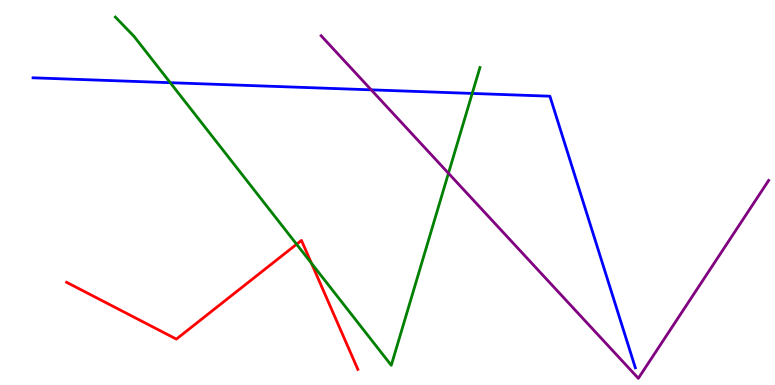[{'lines': ['blue', 'red'], 'intersections': []}, {'lines': ['green', 'red'], 'intersections': [{'x': 3.83, 'y': 3.66}, {'x': 4.02, 'y': 3.16}]}, {'lines': ['purple', 'red'], 'intersections': []}, {'lines': ['blue', 'green'], 'intersections': [{'x': 2.2, 'y': 7.85}, {'x': 6.09, 'y': 7.57}]}, {'lines': ['blue', 'purple'], 'intersections': [{'x': 4.79, 'y': 7.67}]}, {'lines': ['green', 'purple'], 'intersections': [{'x': 5.79, 'y': 5.5}]}]